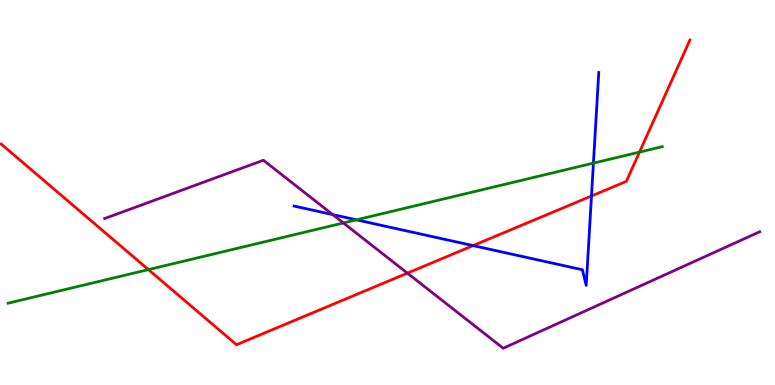[{'lines': ['blue', 'red'], 'intersections': [{'x': 6.1, 'y': 3.62}, {'x': 7.63, 'y': 4.91}]}, {'lines': ['green', 'red'], 'intersections': [{'x': 1.92, 'y': 3.0}, {'x': 8.25, 'y': 6.05}]}, {'lines': ['purple', 'red'], 'intersections': [{'x': 5.26, 'y': 2.91}]}, {'lines': ['blue', 'green'], 'intersections': [{'x': 4.6, 'y': 4.29}, {'x': 7.66, 'y': 5.76}]}, {'lines': ['blue', 'purple'], 'intersections': [{'x': 4.29, 'y': 4.43}]}, {'lines': ['green', 'purple'], 'intersections': [{'x': 4.43, 'y': 4.21}]}]